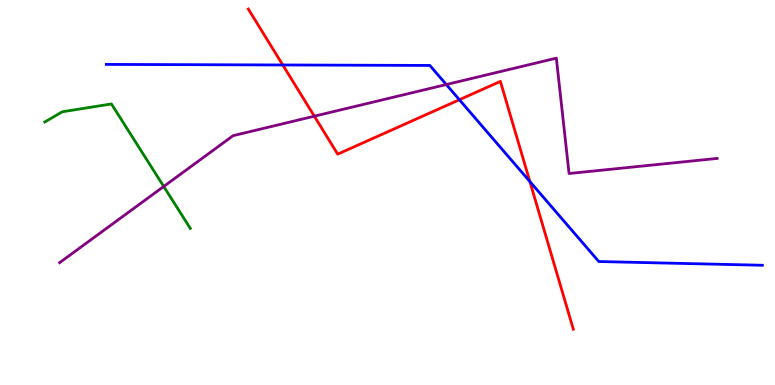[{'lines': ['blue', 'red'], 'intersections': [{'x': 3.65, 'y': 8.31}, {'x': 5.93, 'y': 7.41}, {'x': 6.84, 'y': 5.29}]}, {'lines': ['green', 'red'], 'intersections': []}, {'lines': ['purple', 'red'], 'intersections': [{'x': 4.06, 'y': 6.98}]}, {'lines': ['blue', 'green'], 'intersections': []}, {'lines': ['blue', 'purple'], 'intersections': [{'x': 5.76, 'y': 7.8}]}, {'lines': ['green', 'purple'], 'intersections': [{'x': 2.11, 'y': 5.16}]}]